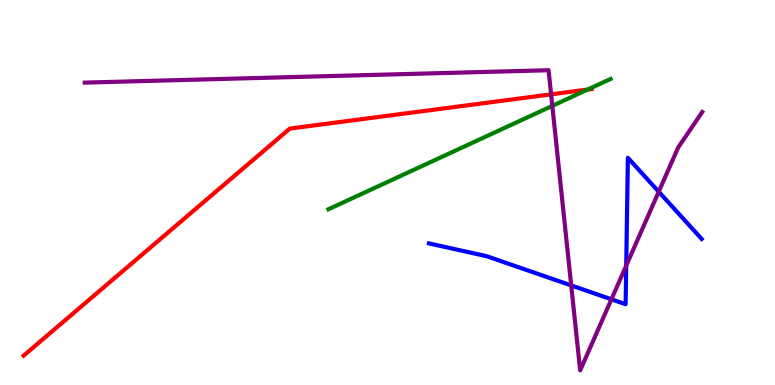[{'lines': ['blue', 'red'], 'intersections': []}, {'lines': ['green', 'red'], 'intersections': [{'x': 7.58, 'y': 7.67}]}, {'lines': ['purple', 'red'], 'intersections': [{'x': 7.11, 'y': 7.55}]}, {'lines': ['blue', 'green'], 'intersections': []}, {'lines': ['blue', 'purple'], 'intersections': [{'x': 7.37, 'y': 2.59}, {'x': 7.89, 'y': 2.23}, {'x': 8.08, 'y': 3.1}, {'x': 8.5, 'y': 5.02}]}, {'lines': ['green', 'purple'], 'intersections': [{'x': 7.13, 'y': 7.25}]}]